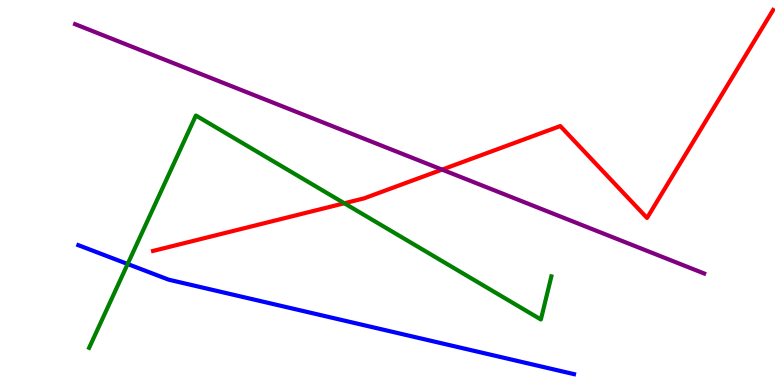[{'lines': ['blue', 'red'], 'intersections': []}, {'lines': ['green', 'red'], 'intersections': [{'x': 4.44, 'y': 4.72}]}, {'lines': ['purple', 'red'], 'intersections': [{'x': 5.7, 'y': 5.59}]}, {'lines': ['blue', 'green'], 'intersections': [{'x': 1.65, 'y': 3.14}]}, {'lines': ['blue', 'purple'], 'intersections': []}, {'lines': ['green', 'purple'], 'intersections': []}]